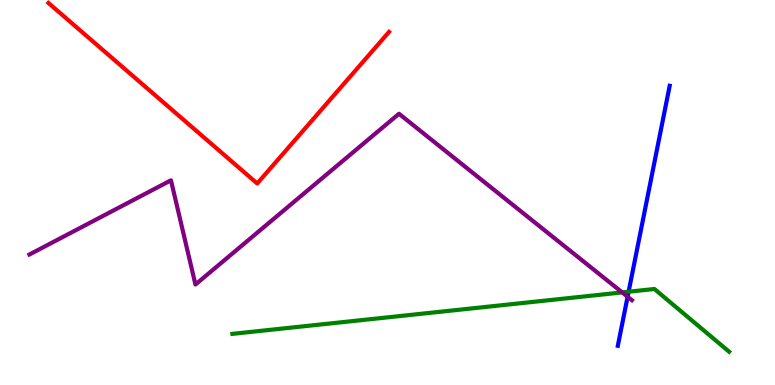[{'lines': ['blue', 'red'], 'intersections': []}, {'lines': ['green', 'red'], 'intersections': []}, {'lines': ['purple', 'red'], 'intersections': []}, {'lines': ['blue', 'green'], 'intersections': [{'x': 8.11, 'y': 2.42}]}, {'lines': ['blue', 'purple'], 'intersections': [{'x': 8.1, 'y': 2.29}]}, {'lines': ['green', 'purple'], 'intersections': [{'x': 8.03, 'y': 2.4}]}]